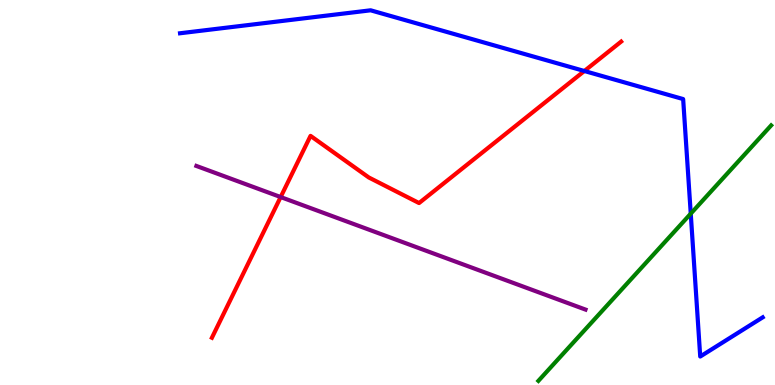[{'lines': ['blue', 'red'], 'intersections': [{'x': 7.54, 'y': 8.16}]}, {'lines': ['green', 'red'], 'intersections': []}, {'lines': ['purple', 'red'], 'intersections': [{'x': 3.62, 'y': 4.88}]}, {'lines': ['blue', 'green'], 'intersections': [{'x': 8.91, 'y': 4.45}]}, {'lines': ['blue', 'purple'], 'intersections': []}, {'lines': ['green', 'purple'], 'intersections': []}]